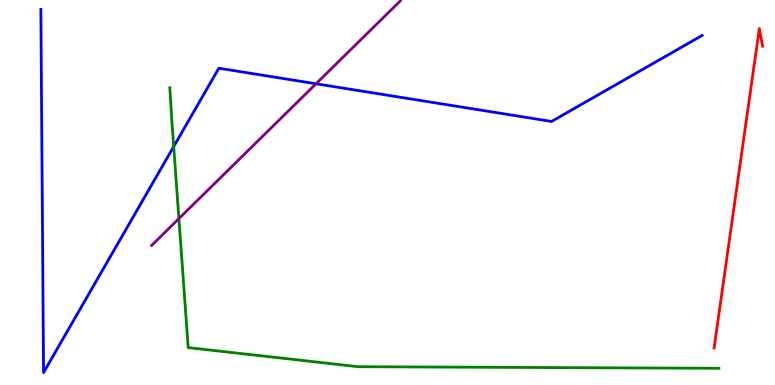[{'lines': ['blue', 'red'], 'intersections': []}, {'lines': ['green', 'red'], 'intersections': []}, {'lines': ['purple', 'red'], 'intersections': []}, {'lines': ['blue', 'green'], 'intersections': [{'x': 2.24, 'y': 6.19}]}, {'lines': ['blue', 'purple'], 'intersections': [{'x': 4.08, 'y': 7.82}]}, {'lines': ['green', 'purple'], 'intersections': [{'x': 2.31, 'y': 4.32}]}]